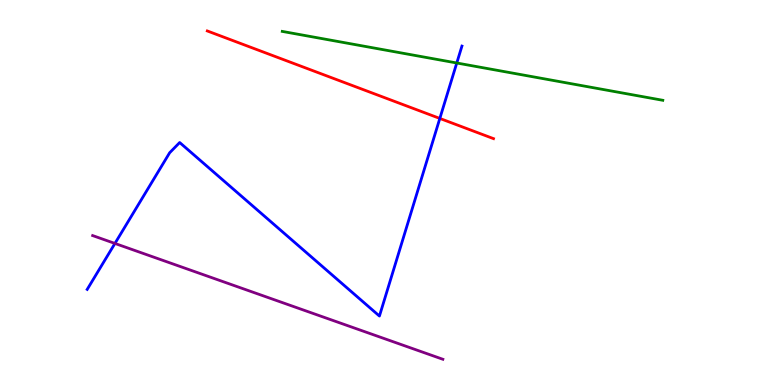[{'lines': ['blue', 'red'], 'intersections': [{'x': 5.68, 'y': 6.92}]}, {'lines': ['green', 'red'], 'intersections': []}, {'lines': ['purple', 'red'], 'intersections': []}, {'lines': ['blue', 'green'], 'intersections': [{'x': 5.89, 'y': 8.36}]}, {'lines': ['blue', 'purple'], 'intersections': [{'x': 1.48, 'y': 3.68}]}, {'lines': ['green', 'purple'], 'intersections': []}]